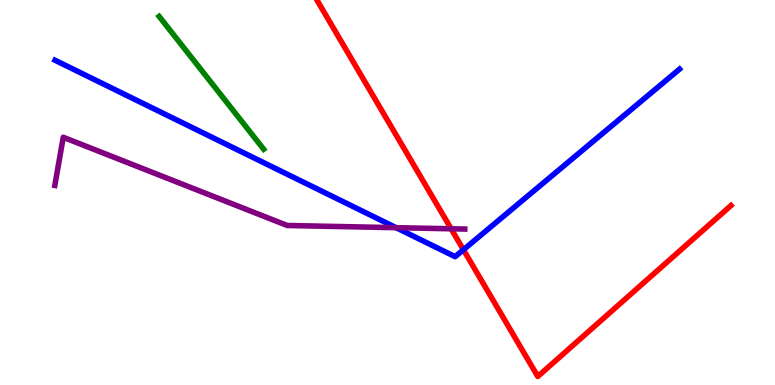[{'lines': ['blue', 'red'], 'intersections': [{'x': 5.98, 'y': 3.51}]}, {'lines': ['green', 'red'], 'intersections': []}, {'lines': ['purple', 'red'], 'intersections': [{'x': 5.82, 'y': 4.06}]}, {'lines': ['blue', 'green'], 'intersections': []}, {'lines': ['blue', 'purple'], 'intersections': [{'x': 5.11, 'y': 4.09}]}, {'lines': ['green', 'purple'], 'intersections': []}]